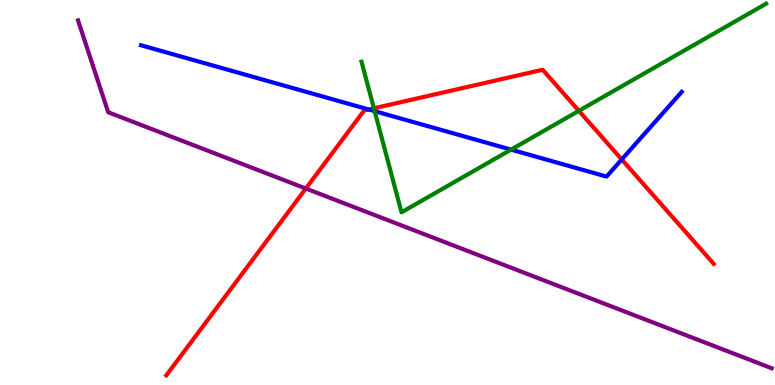[{'lines': ['blue', 'red'], 'intersections': [{'x': 4.76, 'y': 7.16}, {'x': 8.02, 'y': 5.86}]}, {'lines': ['green', 'red'], 'intersections': [{'x': 4.82, 'y': 7.19}, {'x': 7.47, 'y': 7.12}]}, {'lines': ['purple', 'red'], 'intersections': [{'x': 3.95, 'y': 5.1}]}, {'lines': ['blue', 'green'], 'intersections': [{'x': 4.83, 'y': 7.11}, {'x': 6.59, 'y': 6.11}]}, {'lines': ['blue', 'purple'], 'intersections': []}, {'lines': ['green', 'purple'], 'intersections': []}]